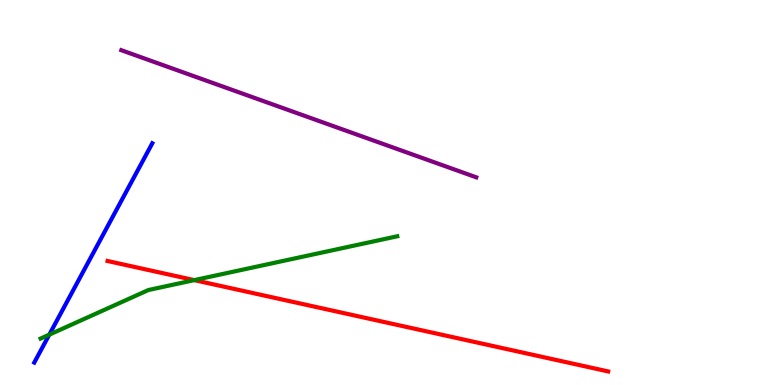[{'lines': ['blue', 'red'], 'intersections': []}, {'lines': ['green', 'red'], 'intersections': [{'x': 2.51, 'y': 2.72}]}, {'lines': ['purple', 'red'], 'intersections': []}, {'lines': ['blue', 'green'], 'intersections': [{'x': 0.636, 'y': 1.31}]}, {'lines': ['blue', 'purple'], 'intersections': []}, {'lines': ['green', 'purple'], 'intersections': []}]